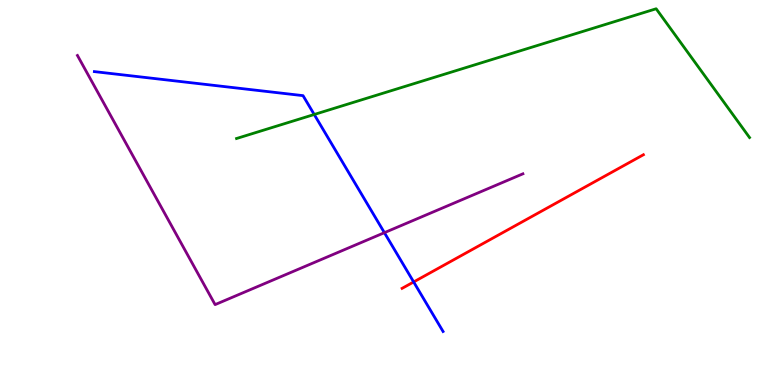[{'lines': ['blue', 'red'], 'intersections': [{'x': 5.34, 'y': 2.68}]}, {'lines': ['green', 'red'], 'intersections': []}, {'lines': ['purple', 'red'], 'intersections': []}, {'lines': ['blue', 'green'], 'intersections': [{'x': 4.05, 'y': 7.03}]}, {'lines': ['blue', 'purple'], 'intersections': [{'x': 4.96, 'y': 3.96}]}, {'lines': ['green', 'purple'], 'intersections': []}]